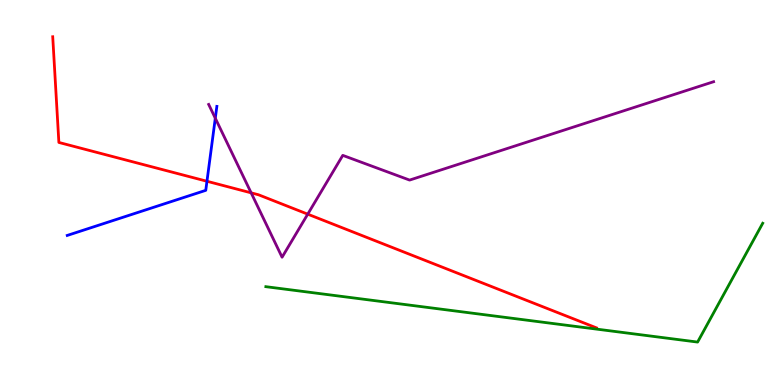[{'lines': ['blue', 'red'], 'intersections': [{'x': 2.67, 'y': 5.29}]}, {'lines': ['green', 'red'], 'intersections': []}, {'lines': ['purple', 'red'], 'intersections': [{'x': 3.24, 'y': 4.99}, {'x': 3.97, 'y': 4.44}]}, {'lines': ['blue', 'green'], 'intersections': []}, {'lines': ['blue', 'purple'], 'intersections': [{'x': 2.78, 'y': 6.93}]}, {'lines': ['green', 'purple'], 'intersections': []}]